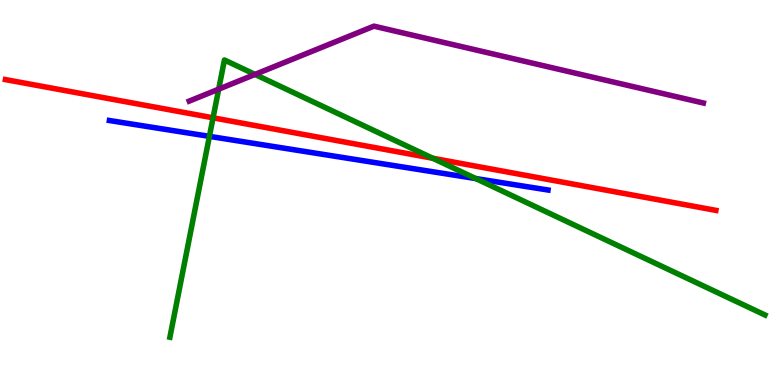[{'lines': ['blue', 'red'], 'intersections': []}, {'lines': ['green', 'red'], 'intersections': [{'x': 2.75, 'y': 6.94}, {'x': 5.58, 'y': 5.89}]}, {'lines': ['purple', 'red'], 'intersections': []}, {'lines': ['blue', 'green'], 'intersections': [{'x': 2.7, 'y': 6.46}, {'x': 6.14, 'y': 5.36}]}, {'lines': ['blue', 'purple'], 'intersections': []}, {'lines': ['green', 'purple'], 'intersections': [{'x': 2.82, 'y': 7.68}, {'x': 3.29, 'y': 8.07}]}]